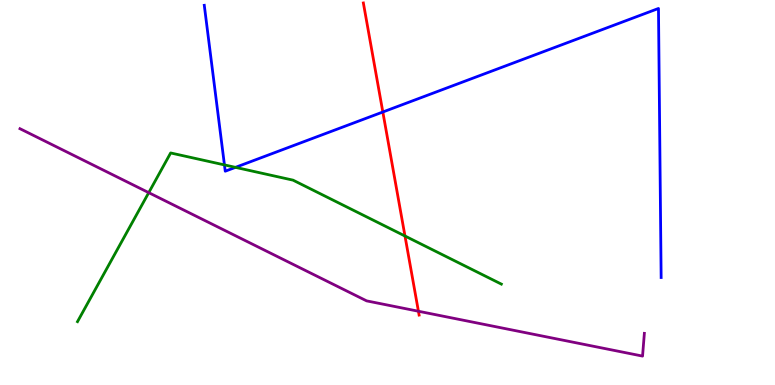[{'lines': ['blue', 'red'], 'intersections': [{'x': 4.94, 'y': 7.09}]}, {'lines': ['green', 'red'], 'intersections': [{'x': 5.23, 'y': 3.87}]}, {'lines': ['purple', 'red'], 'intersections': [{'x': 5.4, 'y': 1.92}]}, {'lines': ['blue', 'green'], 'intersections': [{'x': 2.9, 'y': 5.72}, {'x': 3.04, 'y': 5.65}]}, {'lines': ['blue', 'purple'], 'intersections': []}, {'lines': ['green', 'purple'], 'intersections': [{'x': 1.92, 'y': 5.0}]}]